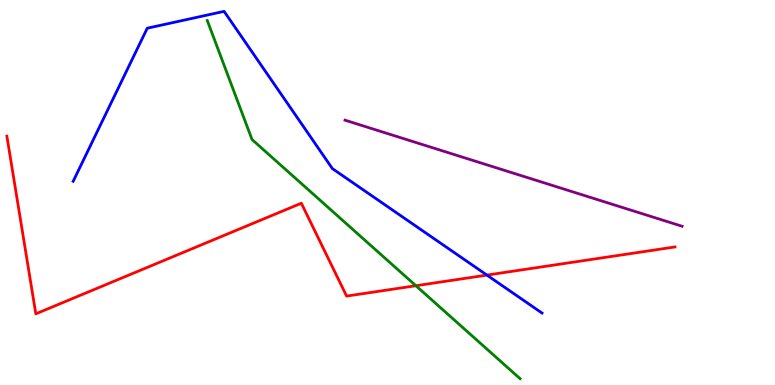[{'lines': ['blue', 'red'], 'intersections': [{'x': 6.28, 'y': 2.85}]}, {'lines': ['green', 'red'], 'intersections': [{'x': 5.37, 'y': 2.58}]}, {'lines': ['purple', 'red'], 'intersections': []}, {'lines': ['blue', 'green'], 'intersections': []}, {'lines': ['blue', 'purple'], 'intersections': []}, {'lines': ['green', 'purple'], 'intersections': []}]